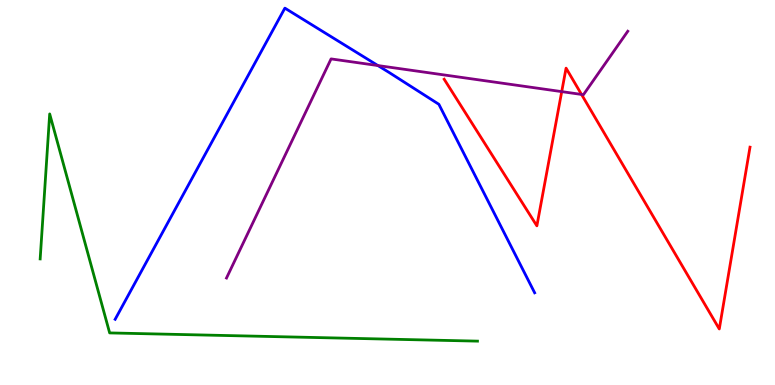[{'lines': ['blue', 'red'], 'intersections': []}, {'lines': ['green', 'red'], 'intersections': []}, {'lines': ['purple', 'red'], 'intersections': [{'x': 7.25, 'y': 7.62}, {'x': 7.5, 'y': 7.55}]}, {'lines': ['blue', 'green'], 'intersections': []}, {'lines': ['blue', 'purple'], 'intersections': [{'x': 4.88, 'y': 8.3}]}, {'lines': ['green', 'purple'], 'intersections': []}]